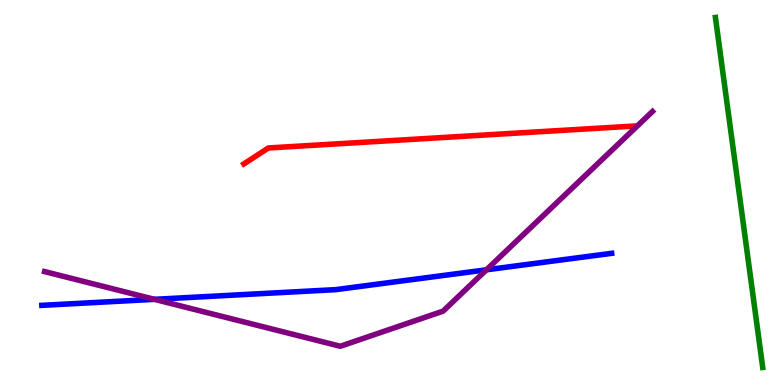[{'lines': ['blue', 'red'], 'intersections': []}, {'lines': ['green', 'red'], 'intersections': []}, {'lines': ['purple', 'red'], 'intersections': []}, {'lines': ['blue', 'green'], 'intersections': []}, {'lines': ['blue', 'purple'], 'intersections': [{'x': 1.99, 'y': 2.23}, {'x': 6.28, 'y': 2.99}]}, {'lines': ['green', 'purple'], 'intersections': []}]